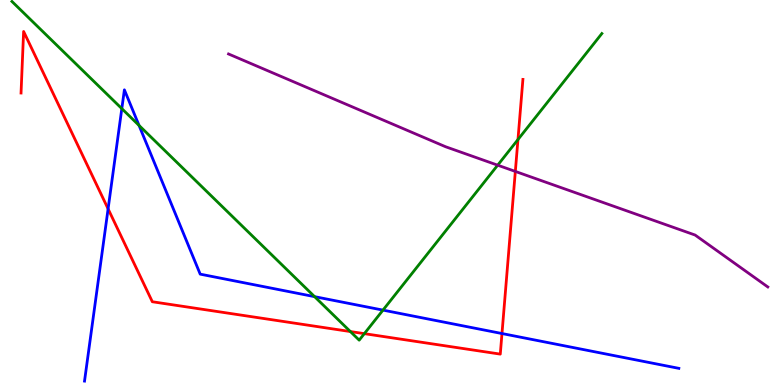[{'lines': ['blue', 'red'], 'intersections': [{'x': 1.39, 'y': 4.58}, {'x': 6.48, 'y': 1.34}]}, {'lines': ['green', 'red'], 'intersections': [{'x': 4.52, 'y': 1.39}, {'x': 4.7, 'y': 1.33}, {'x': 6.68, 'y': 6.37}]}, {'lines': ['purple', 'red'], 'intersections': [{'x': 6.65, 'y': 5.55}]}, {'lines': ['blue', 'green'], 'intersections': [{'x': 1.57, 'y': 7.18}, {'x': 1.79, 'y': 6.74}, {'x': 4.06, 'y': 2.29}, {'x': 4.94, 'y': 1.95}]}, {'lines': ['blue', 'purple'], 'intersections': []}, {'lines': ['green', 'purple'], 'intersections': [{'x': 6.42, 'y': 5.71}]}]